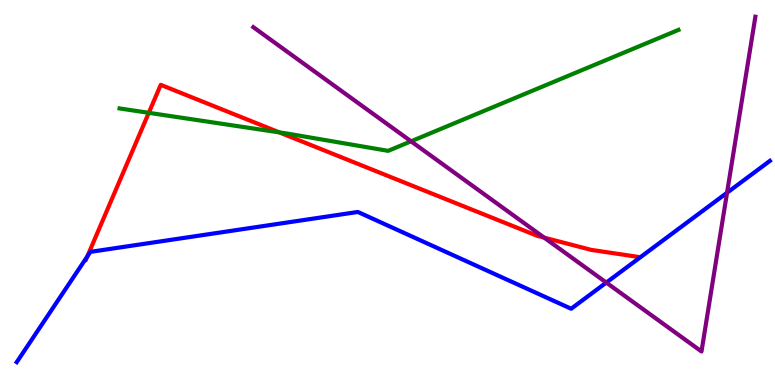[{'lines': ['blue', 'red'], 'intersections': [{'x': 1.13, 'y': 3.34}]}, {'lines': ['green', 'red'], 'intersections': [{'x': 1.92, 'y': 7.07}, {'x': 3.6, 'y': 6.56}]}, {'lines': ['purple', 'red'], 'intersections': [{'x': 7.02, 'y': 3.83}]}, {'lines': ['blue', 'green'], 'intersections': []}, {'lines': ['blue', 'purple'], 'intersections': [{'x': 7.82, 'y': 2.66}, {'x': 9.38, 'y': 4.99}]}, {'lines': ['green', 'purple'], 'intersections': [{'x': 5.3, 'y': 6.33}]}]